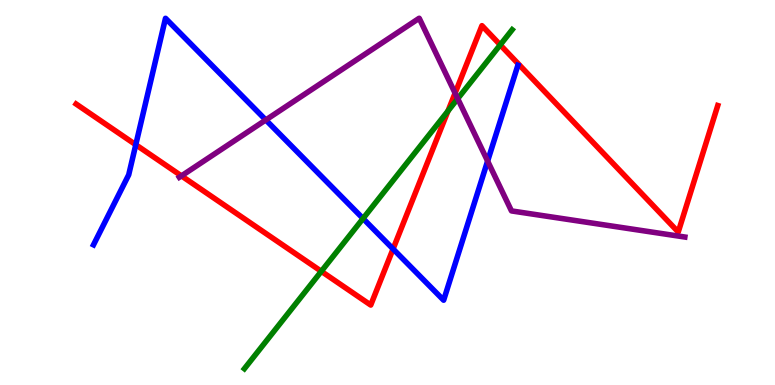[{'lines': ['blue', 'red'], 'intersections': [{'x': 1.75, 'y': 6.24}, {'x': 5.07, 'y': 3.53}]}, {'lines': ['green', 'red'], 'intersections': [{'x': 4.15, 'y': 2.95}, {'x': 5.78, 'y': 7.12}, {'x': 6.45, 'y': 8.83}]}, {'lines': ['purple', 'red'], 'intersections': [{'x': 2.34, 'y': 5.43}, {'x': 5.87, 'y': 7.58}]}, {'lines': ['blue', 'green'], 'intersections': [{'x': 4.68, 'y': 4.32}]}, {'lines': ['blue', 'purple'], 'intersections': [{'x': 3.43, 'y': 6.88}, {'x': 6.29, 'y': 5.82}]}, {'lines': ['green', 'purple'], 'intersections': [{'x': 5.91, 'y': 7.44}]}]